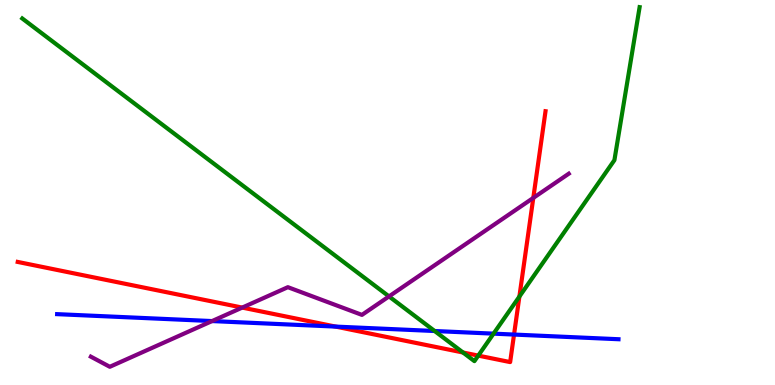[{'lines': ['blue', 'red'], 'intersections': [{'x': 4.33, 'y': 1.52}, {'x': 6.63, 'y': 1.31}]}, {'lines': ['green', 'red'], 'intersections': [{'x': 5.97, 'y': 0.844}, {'x': 6.17, 'y': 0.763}, {'x': 6.7, 'y': 2.3}]}, {'lines': ['purple', 'red'], 'intersections': [{'x': 3.13, 'y': 2.01}, {'x': 6.88, 'y': 4.86}]}, {'lines': ['blue', 'green'], 'intersections': [{'x': 5.61, 'y': 1.4}, {'x': 6.37, 'y': 1.33}]}, {'lines': ['blue', 'purple'], 'intersections': [{'x': 2.74, 'y': 1.66}]}, {'lines': ['green', 'purple'], 'intersections': [{'x': 5.02, 'y': 2.3}]}]